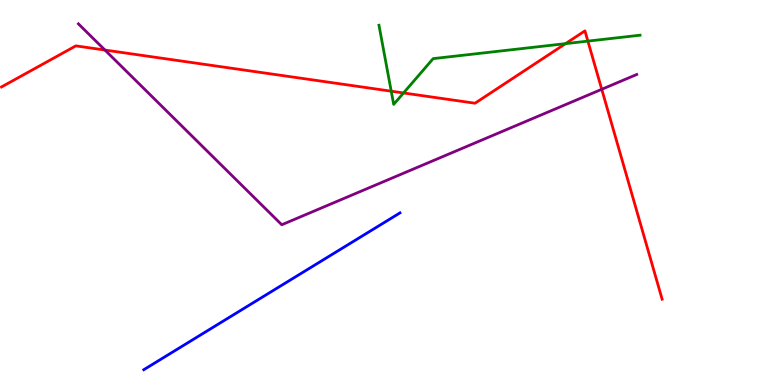[{'lines': ['blue', 'red'], 'intersections': []}, {'lines': ['green', 'red'], 'intersections': [{'x': 5.05, 'y': 7.63}, {'x': 5.21, 'y': 7.59}, {'x': 7.3, 'y': 8.87}, {'x': 7.59, 'y': 8.93}]}, {'lines': ['purple', 'red'], 'intersections': [{'x': 1.35, 'y': 8.7}, {'x': 7.76, 'y': 7.68}]}, {'lines': ['blue', 'green'], 'intersections': []}, {'lines': ['blue', 'purple'], 'intersections': []}, {'lines': ['green', 'purple'], 'intersections': []}]